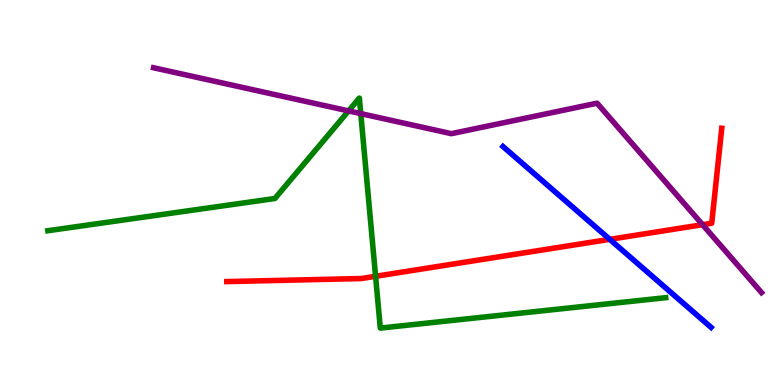[{'lines': ['blue', 'red'], 'intersections': [{'x': 7.87, 'y': 3.78}]}, {'lines': ['green', 'red'], 'intersections': [{'x': 4.85, 'y': 2.82}]}, {'lines': ['purple', 'red'], 'intersections': [{'x': 9.07, 'y': 4.16}]}, {'lines': ['blue', 'green'], 'intersections': []}, {'lines': ['blue', 'purple'], 'intersections': []}, {'lines': ['green', 'purple'], 'intersections': [{'x': 4.5, 'y': 7.12}, {'x': 4.66, 'y': 7.05}]}]